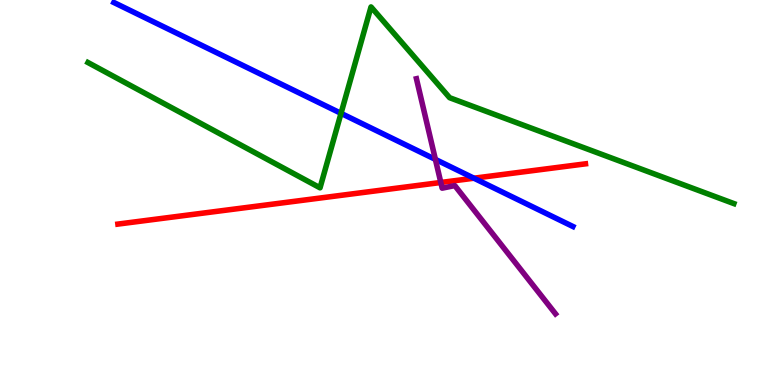[{'lines': ['blue', 'red'], 'intersections': [{'x': 6.12, 'y': 5.37}]}, {'lines': ['green', 'red'], 'intersections': []}, {'lines': ['purple', 'red'], 'intersections': [{'x': 5.69, 'y': 5.26}]}, {'lines': ['blue', 'green'], 'intersections': [{'x': 4.4, 'y': 7.06}]}, {'lines': ['blue', 'purple'], 'intersections': [{'x': 5.62, 'y': 5.86}]}, {'lines': ['green', 'purple'], 'intersections': []}]